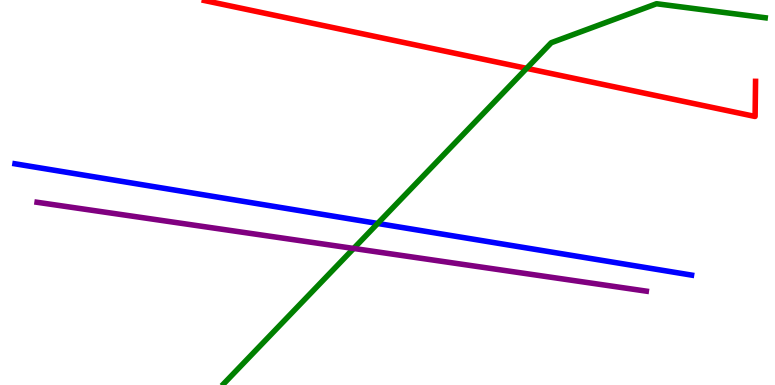[{'lines': ['blue', 'red'], 'intersections': []}, {'lines': ['green', 'red'], 'intersections': [{'x': 6.8, 'y': 8.22}]}, {'lines': ['purple', 'red'], 'intersections': []}, {'lines': ['blue', 'green'], 'intersections': [{'x': 4.87, 'y': 4.2}]}, {'lines': ['blue', 'purple'], 'intersections': []}, {'lines': ['green', 'purple'], 'intersections': [{'x': 4.56, 'y': 3.55}]}]